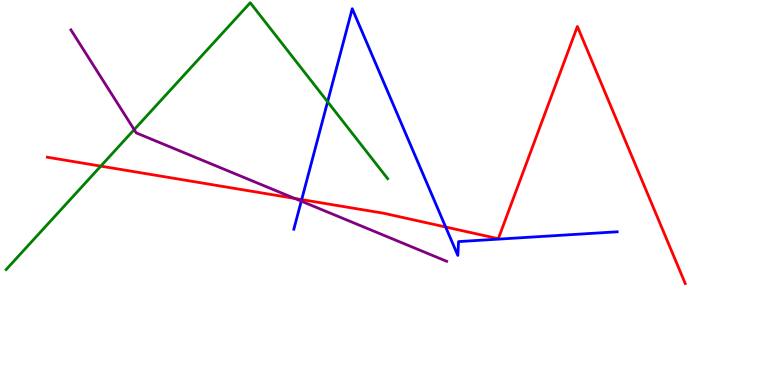[{'lines': ['blue', 'red'], 'intersections': [{'x': 3.89, 'y': 4.82}, {'x': 5.75, 'y': 4.1}]}, {'lines': ['green', 'red'], 'intersections': [{'x': 1.3, 'y': 5.69}]}, {'lines': ['purple', 'red'], 'intersections': [{'x': 3.8, 'y': 4.85}]}, {'lines': ['blue', 'green'], 'intersections': [{'x': 4.23, 'y': 7.36}]}, {'lines': ['blue', 'purple'], 'intersections': [{'x': 3.89, 'y': 4.78}]}, {'lines': ['green', 'purple'], 'intersections': [{'x': 1.73, 'y': 6.63}]}]